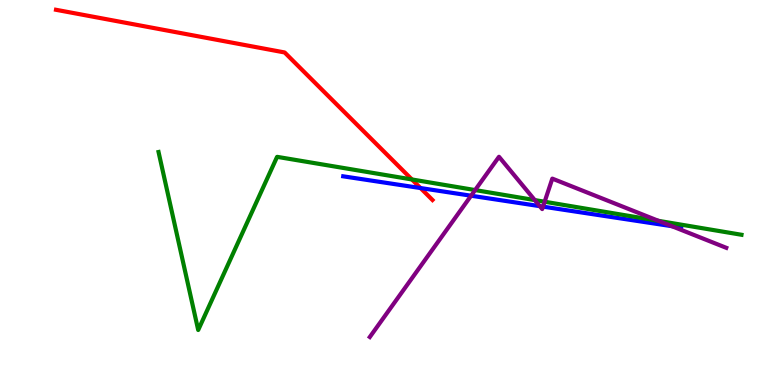[{'lines': ['blue', 'red'], 'intersections': [{'x': 5.43, 'y': 5.12}]}, {'lines': ['green', 'red'], 'intersections': [{'x': 5.31, 'y': 5.34}]}, {'lines': ['purple', 'red'], 'intersections': []}, {'lines': ['blue', 'green'], 'intersections': []}, {'lines': ['blue', 'purple'], 'intersections': [{'x': 6.08, 'y': 4.92}, {'x': 6.96, 'y': 4.65}, {'x': 7.01, 'y': 4.63}, {'x': 8.67, 'y': 4.12}]}, {'lines': ['green', 'purple'], 'intersections': [{'x': 6.13, 'y': 5.06}, {'x': 6.9, 'y': 4.8}, {'x': 7.03, 'y': 4.76}, {'x': 8.5, 'y': 4.26}]}]